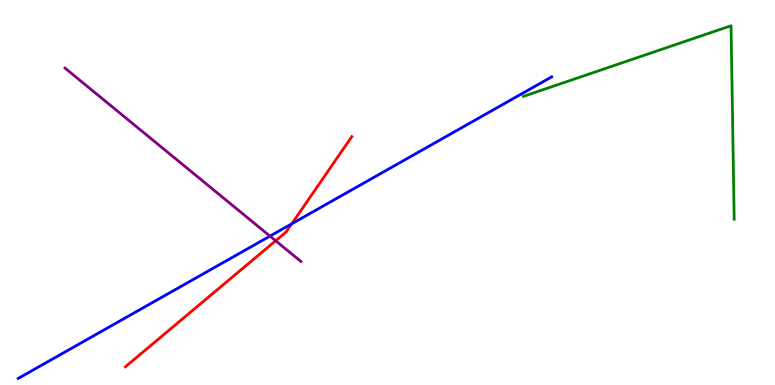[{'lines': ['blue', 'red'], 'intersections': [{'x': 3.76, 'y': 4.19}]}, {'lines': ['green', 'red'], 'intersections': []}, {'lines': ['purple', 'red'], 'intersections': [{'x': 3.56, 'y': 3.75}]}, {'lines': ['blue', 'green'], 'intersections': []}, {'lines': ['blue', 'purple'], 'intersections': [{'x': 3.48, 'y': 3.87}]}, {'lines': ['green', 'purple'], 'intersections': []}]